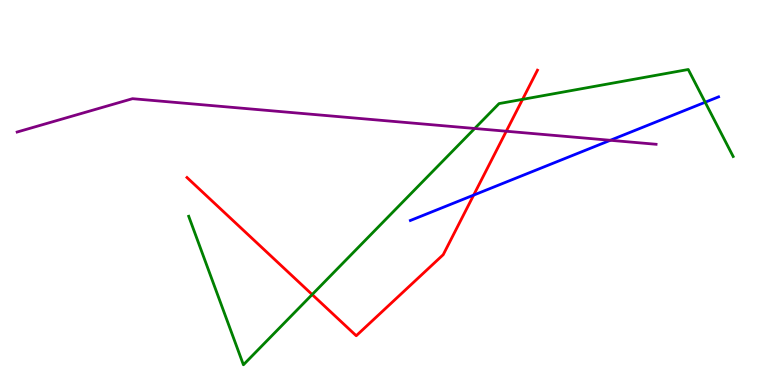[{'lines': ['blue', 'red'], 'intersections': [{'x': 6.11, 'y': 4.93}]}, {'lines': ['green', 'red'], 'intersections': [{'x': 4.03, 'y': 2.35}, {'x': 6.74, 'y': 7.42}]}, {'lines': ['purple', 'red'], 'intersections': [{'x': 6.53, 'y': 6.59}]}, {'lines': ['blue', 'green'], 'intersections': [{'x': 9.1, 'y': 7.34}]}, {'lines': ['blue', 'purple'], 'intersections': [{'x': 7.87, 'y': 6.36}]}, {'lines': ['green', 'purple'], 'intersections': [{'x': 6.13, 'y': 6.66}]}]